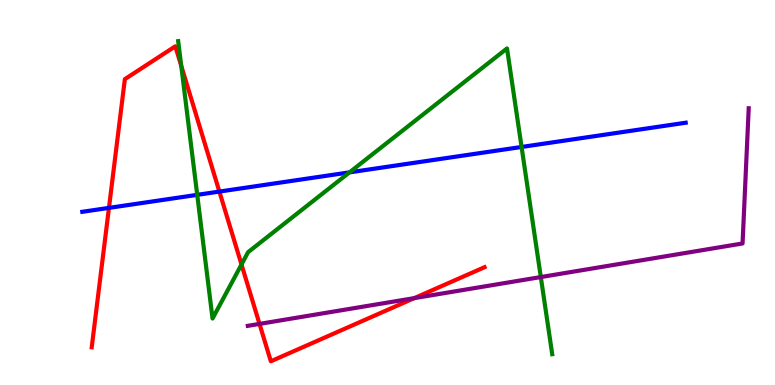[{'lines': ['blue', 'red'], 'intersections': [{'x': 1.41, 'y': 4.6}, {'x': 2.83, 'y': 5.02}]}, {'lines': ['green', 'red'], 'intersections': [{'x': 2.34, 'y': 8.29}, {'x': 3.12, 'y': 3.13}]}, {'lines': ['purple', 'red'], 'intersections': [{'x': 3.35, 'y': 1.59}, {'x': 5.35, 'y': 2.26}]}, {'lines': ['blue', 'green'], 'intersections': [{'x': 2.54, 'y': 4.94}, {'x': 4.51, 'y': 5.52}, {'x': 6.73, 'y': 6.18}]}, {'lines': ['blue', 'purple'], 'intersections': []}, {'lines': ['green', 'purple'], 'intersections': [{'x': 6.98, 'y': 2.8}]}]